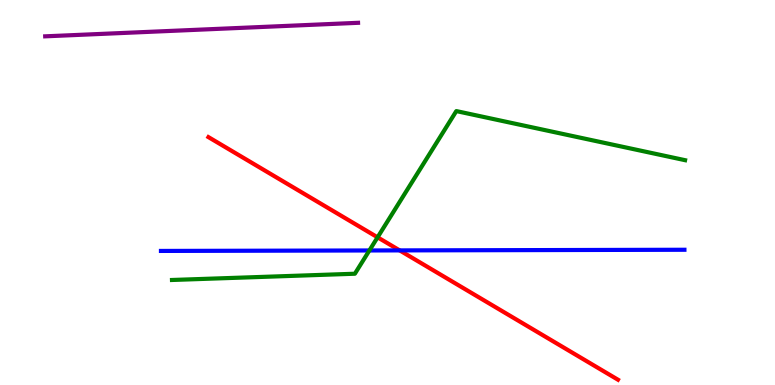[{'lines': ['blue', 'red'], 'intersections': [{'x': 5.16, 'y': 3.5}]}, {'lines': ['green', 'red'], 'intersections': [{'x': 4.87, 'y': 3.84}]}, {'lines': ['purple', 'red'], 'intersections': []}, {'lines': ['blue', 'green'], 'intersections': [{'x': 4.77, 'y': 3.49}]}, {'lines': ['blue', 'purple'], 'intersections': []}, {'lines': ['green', 'purple'], 'intersections': []}]